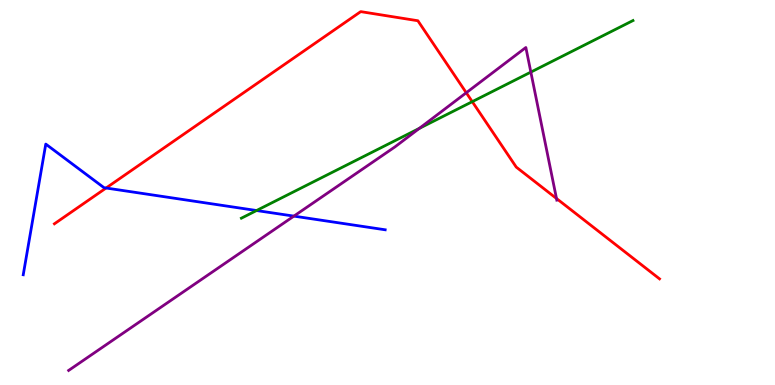[{'lines': ['blue', 'red'], 'intersections': [{'x': 1.37, 'y': 5.12}]}, {'lines': ['green', 'red'], 'intersections': [{'x': 6.09, 'y': 7.36}]}, {'lines': ['purple', 'red'], 'intersections': [{'x': 6.02, 'y': 7.59}, {'x': 7.18, 'y': 4.84}]}, {'lines': ['blue', 'green'], 'intersections': [{'x': 3.31, 'y': 4.53}]}, {'lines': ['blue', 'purple'], 'intersections': [{'x': 3.79, 'y': 4.39}]}, {'lines': ['green', 'purple'], 'intersections': [{'x': 5.41, 'y': 6.67}, {'x': 6.85, 'y': 8.13}]}]